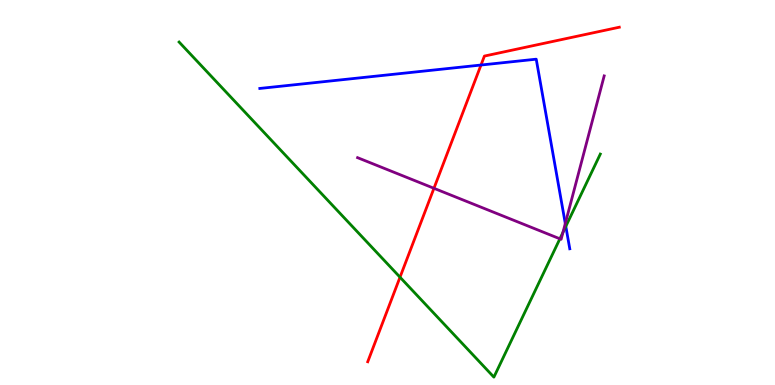[{'lines': ['blue', 'red'], 'intersections': [{'x': 6.21, 'y': 8.31}]}, {'lines': ['green', 'red'], 'intersections': [{'x': 5.16, 'y': 2.8}]}, {'lines': ['purple', 'red'], 'intersections': [{'x': 5.6, 'y': 5.11}]}, {'lines': ['blue', 'green'], 'intersections': [{'x': 7.3, 'y': 4.12}]}, {'lines': ['blue', 'purple'], 'intersections': [{'x': 7.29, 'y': 4.2}]}, {'lines': ['green', 'purple'], 'intersections': [{'x': 7.22, 'y': 3.8}, {'x': 7.26, 'y': 3.96}]}]